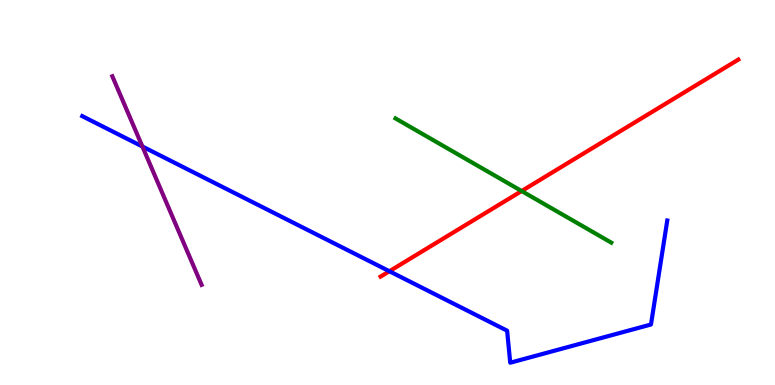[{'lines': ['blue', 'red'], 'intersections': [{'x': 5.02, 'y': 2.95}]}, {'lines': ['green', 'red'], 'intersections': [{'x': 6.73, 'y': 5.04}]}, {'lines': ['purple', 'red'], 'intersections': []}, {'lines': ['blue', 'green'], 'intersections': []}, {'lines': ['blue', 'purple'], 'intersections': [{'x': 1.84, 'y': 6.19}]}, {'lines': ['green', 'purple'], 'intersections': []}]